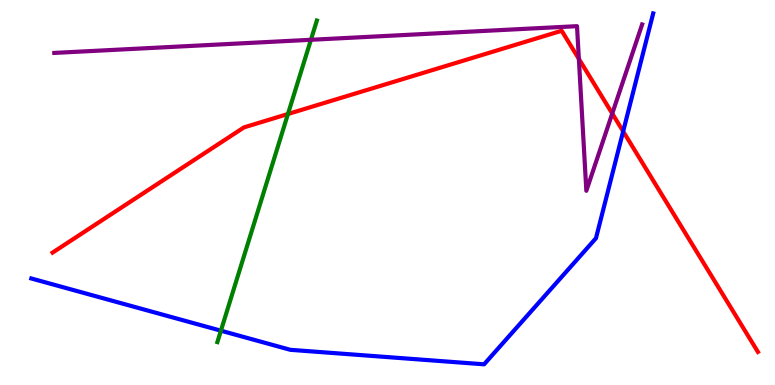[{'lines': ['blue', 'red'], 'intersections': [{'x': 8.04, 'y': 6.59}]}, {'lines': ['green', 'red'], 'intersections': [{'x': 3.72, 'y': 7.04}]}, {'lines': ['purple', 'red'], 'intersections': [{'x': 7.47, 'y': 8.47}, {'x': 7.9, 'y': 7.05}]}, {'lines': ['blue', 'green'], 'intersections': [{'x': 2.85, 'y': 1.41}]}, {'lines': ['blue', 'purple'], 'intersections': []}, {'lines': ['green', 'purple'], 'intersections': [{'x': 4.01, 'y': 8.97}]}]